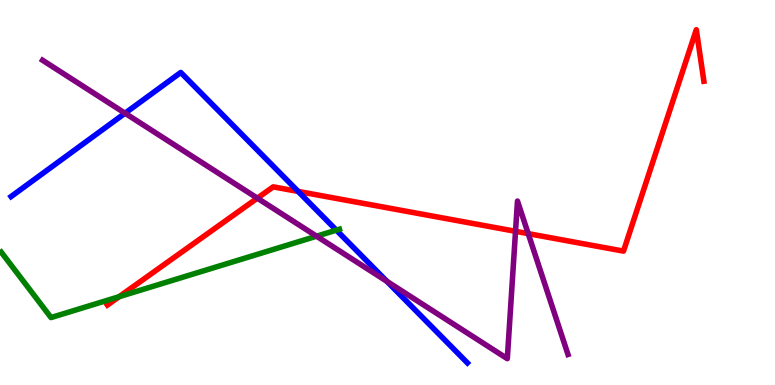[{'lines': ['blue', 'red'], 'intersections': [{'x': 3.85, 'y': 5.03}]}, {'lines': ['green', 'red'], 'intersections': [{'x': 1.54, 'y': 2.29}]}, {'lines': ['purple', 'red'], 'intersections': [{'x': 3.32, 'y': 4.85}, {'x': 6.65, 'y': 3.99}, {'x': 6.82, 'y': 3.93}]}, {'lines': ['blue', 'green'], 'intersections': [{'x': 4.34, 'y': 4.02}]}, {'lines': ['blue', 'purple'], 'intersections': [{'x': 1.61, 'y': 7.06}, {'x': 4.99, 'y': 2.69}]}, {'lines': ['green', 'purple'], 'intersections': [{'x': 4.08, 'y': 3.86}]}]